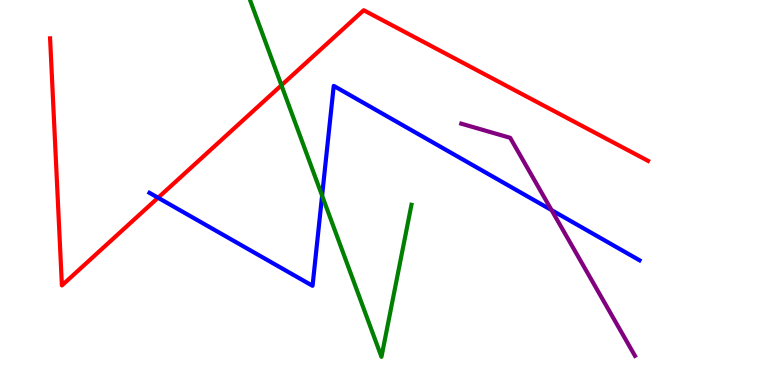[{'lines': ['blue', 'red'], 'intersections': [{'x': 2.04, 'y': 4.86}]}, {'lines': ['green', 'red'], 'intersections': [{'x': 3.63, 'y': 7.79}]}, {'lines': ['purple', 'red'], 'intersections': []}, {'lines': ['blue', 'green'], 'intersections': [{'x': 4.16, 'y': 4.92}]}, {'lines': ['blue', 'purple'], 'intersections': [{'x': 7.12, 'y': 4.54}]}, {'lines': ['green', 'purple'], 'intersections': []}]